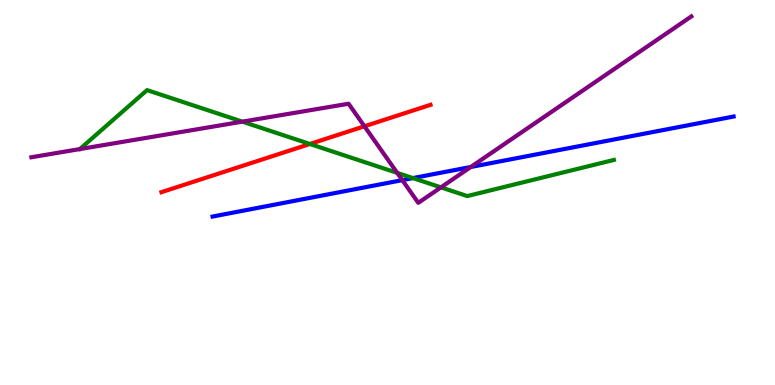[{'lines': ['blue', 'red'], 'intersections': []}, {'lines': ['green', 'red'], 'intersections': [{'x': 4.0, 'y': 6.26}]}, {'lines': ['purple', 'red'], 'intersections': [{'x': 4.7, 'y': 6.72}]}, {'lines': ['blue', 'green'], 'intersections': [{'x': 5.33, 'y': 5.37}]}, {'lines': ['blue', 'purple'], 'intersections': [{'x': 5.19, 'y': 5.32}, {'x': 6.07, 'y': 5.66}]}, {'lines': ['green', 'purple'], 'intersections': [{'x': 3.13, 'y': 6.84}, {'x': 5.13, 'y': 5.51}, {'x': 5.69, 'y': 5.13}]}]